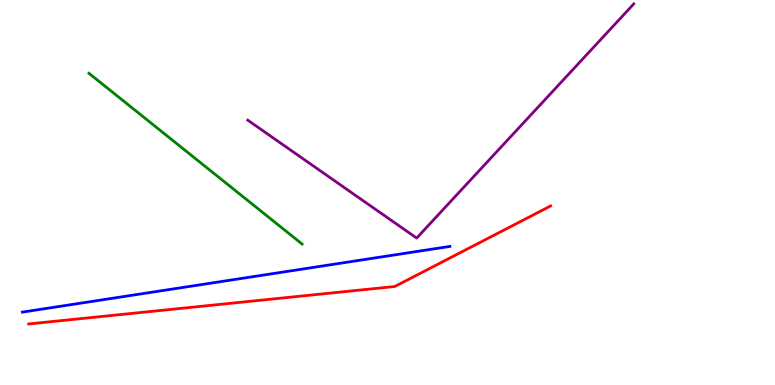[{'lines': ['blue', 'red'], 'intersections': []}, {'lines': ['green', 'red'], 'intersections': []}, {'lines': ['purple', 'red'], 'intersections': []}, {'lines': ['blue', 'green'], 'intersections': []}, {'lines': ['blue', 'purple'], 'intersections': []}, {'lines': ['green', 'purple'], 'intersections': []}]